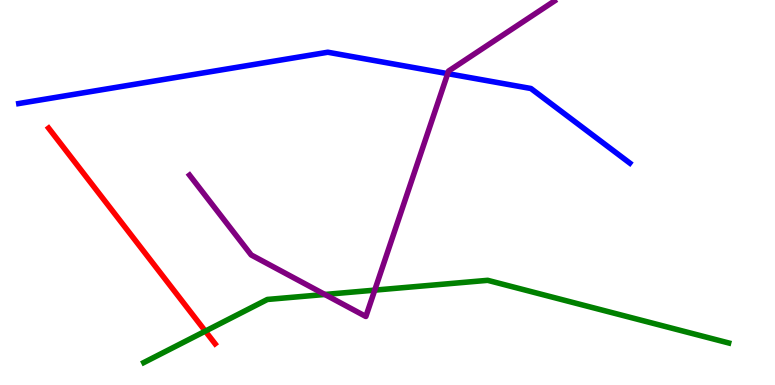[{'lines': ['blue', 'red'], 'intersections': []}, {'lines': ['green', 'red'], 'intersections': [{'x': 2.65, 'y': 1.4}]}, {'lines': ['purple', 'red'], 'intersections': []}, {'lines': ['blue', 'green'], 'intersections': []}, {'lines': ['blue', 'purple'], 'intersections': [{'x': 5.78, 'y': 8.09}]}, {'lines': ['green', 'purple'], 'intersections': [{'x': 4.19, 'y': 2.35}, {'x': 4.84, 'y': 2.46}]}]